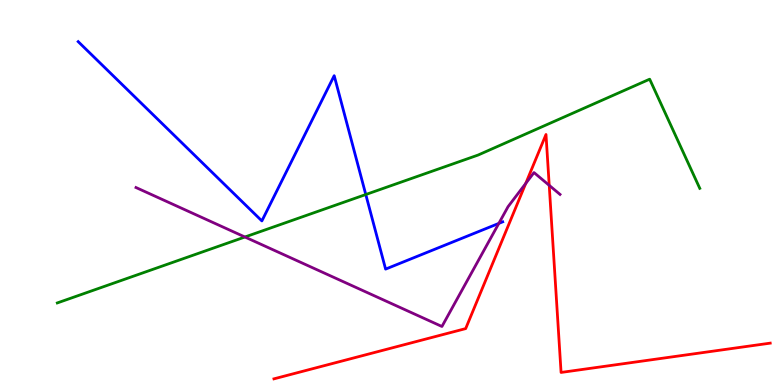[{'lines': ['blue', 'red'], 'intersections': []}, {'lines': ['green', 'red'], 'intersections': []}, {'lines': ['purple', 'red'], 'intersections': [{'x': 6.78, 'y': 5.24}, {'x': 7.09, 'y': 5.19}]}, {'lines': ['blue', 'green'], 'intersections': [{'x': 4.72, 'y': 4.95}]}, {'lines': ['blue', 'purple'], 'intersections': [{'x': 6.44, 'y': 4.2}]}, {'lines': ['green', 'purple'], 'intersections': [{'x': 3.16, 'y': 3.84}]}]